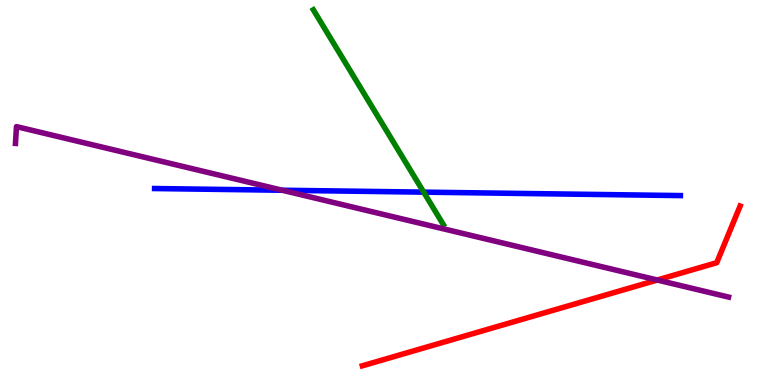[{'lines': ['blue', 'red'], 'intersections': []}, {'lines': ['green', 'red'], 'intersections': []}, {'lines': ['purple', 'red'], 'intersections': [{'x': 8.48, 'y': 2.73}]}, {'lines': ['blue', 'green'], 'intersections': [{'x': 5.47, 'y': 5.01}]}, {'lines': ['blue', 'purple'], 'intersections': [{'x': 3.64, 'y': 5.06}]}, {'lines': ['green', 'purple'], 'intersections': []}]